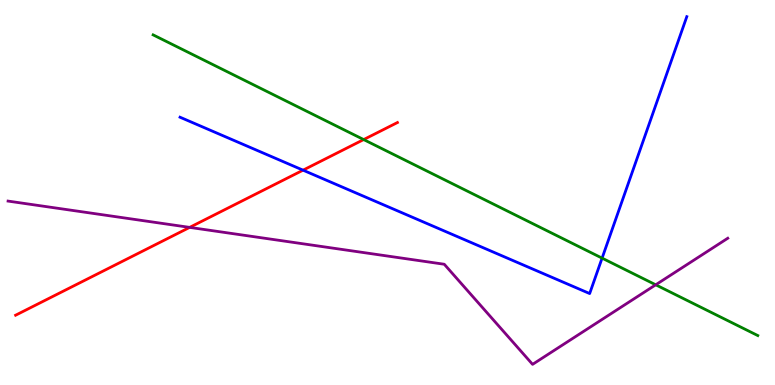[{'lines': ['blue', 'red'], 'intersections': [{'x': 3.91, 'y': 5.58}]}, {'lines': ['green', 'red'], 'intersections': [{'x': 4.69, 'y': 6.37}]}, {'lines': ['purple', 'red'], 'intersections': [{'x': 2.45, 'y': 4.09}]}, {'lines': ['blue', 'green'], 'intersections': [{'x': 7.77, 'y': 3.3}]}, {'lines': ['blue', 'purple'], 'intersections': []}, {'lines': ['green', 'purple'], 'intersections': [{'x': 8.46, 'y': 2.6}]}]